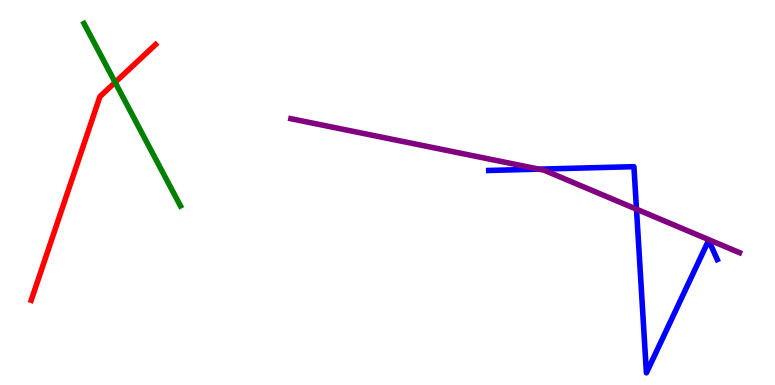[{'lines': ['blue', 'red'], 'intersections': []}, {'lines': ['green', 'red'], 'intersections': [{'x': 1.49, 'y': 7.86}]}, {'lines': ['purple', 'red'], 'intersections': []}, {'lines': ['blue', 'green'], 'intersections': []}, {'lines': ['blue', 'purple'], 'intersections': [{'x': 6.95, 'y': 5.61}, {'x': 8.21, 'y': 4.57}]}, {'lines': ['green', 'purple'], 'intersections': []}]